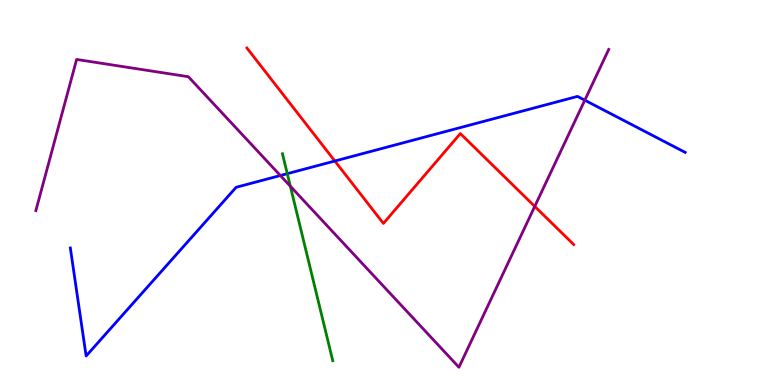[{'lines': ['blue', 'red'], 'intersections': [{'x': 4.32, 'y': 5.82}]}, {'lines': ['green', 'red'], 'intersections': []}, {'lines': ['purple', 'red'], 'intersections': [{'x': 6.9, 'y': 4.64}]}, {'lines': ['blue', 'green'], 'intersections': [{'x': 3.71, 'y': 5.49}]}, {'lines': ['blue', 'purple'], 'intersections': [{'x': 3.62, 'y': 5.44}, {'x': 7.55, 'y': 7.4}]}, {'lines': ['green', 'purple'], 'intersections': [{'x': 3.75, 'y': 5.16}]}]